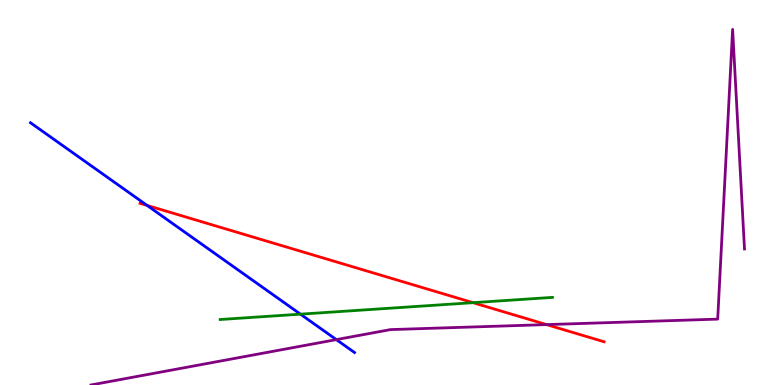[{'lines': ['blue', 'red'], 'intersections': [{'x': 1.9, 'y': 4.66}]}, {'lines': ['green', 'red'], 'intersections': [{'x': 6.1, 'y': 2.14}]}, {'lines': ['purple', 'red'], 'intersections': [{'x': 7.05, 'y': 1.57}]}, {'lines': ['blue', 'green'], 'intersections': [{'x': 3.88, 'y': 1.84}]}, {'lines': ['blue', 'purple'], 'intersections': [{'x': 4.34, 'y': 1.18}]}, {'lines': ['green', 'purple'], 'intersections': []}]